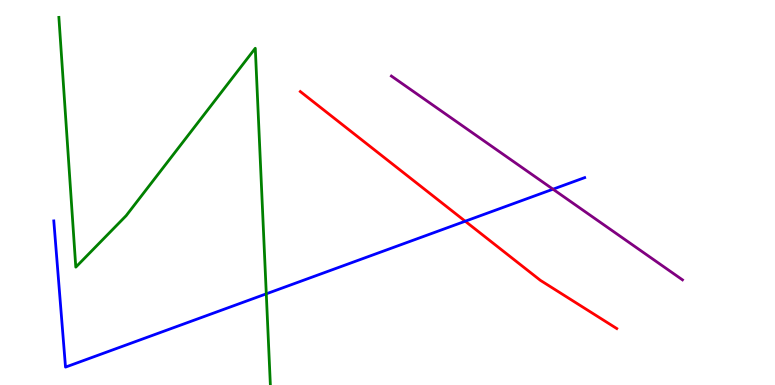[{'lines': ['blue', 'red'], 'intersections': [{'x': 6.0, 'y': 4.25}]}, {'lines': ['green', 'red'], 'intersections': []}, {'lines': ['purple', 'red'], 'intersections': []}, {'lines': ['blue', 'green'], 'intersections': [{'x': 3.44, 'y': 2.37}]}, {'lines': ['blue', 'purple'], 'intersections': [{'x': 7.14, 'y': 5.09}]}, {'lines': ['green', 'purple'], 'intersections': []}]